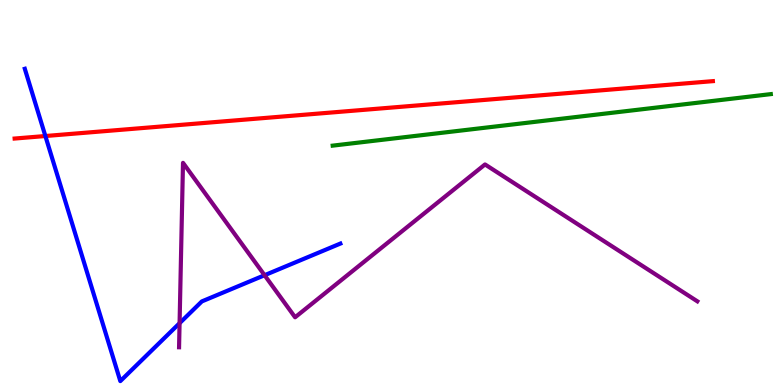[{'lines': ['blue', 'red'], 'intersections': [{'x': 0.585, 'y': 6.47}]}, {'lines': ['green', 'red'], 'intersections': []}, {'lines': ['purple', 'red'], 'intersections': []}, {'lines': ['blue', 'green'], 'intersections': []}, {'lines': ['blue', 'purple'], 'intersections': [{'x': 2.32, 'y': 1.61}, {'x': 3.41, 'y': 2.85}]}, {'lines': ['green', 'purple'], 'intersections': []}]